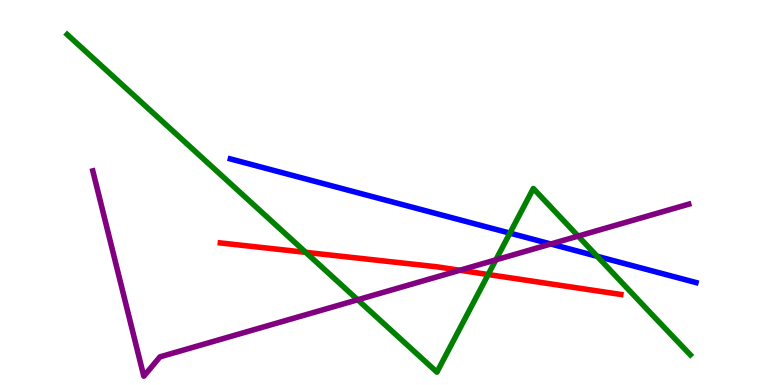[{'lines': ['blue', 'red'], 'intersections': []}, {'lines': ['green', 'red'], 'intersections': [{'x': 3.95, 'y': 3.45}, {'x': 6.3, 'y': 2.87}]}, {'lines': ['purple', 'red'], 'intersections': [{'x': 5.93, 'y': 2.98}]}, {'lines': ['blue', 'green'], 'intersections': [{'x': 6.58, 'y': 3.94}, {'x': 7.71, 'y': 3.34}]}, {'lines': ['blue', 'purple'], 'intersections': [{'x': 7.11, 'y': 3.66}]}, {'lines': ['green', 'purple'], 'intersections': [{'x': 4.62, 'y': 2.21}, {'x': 6.4, 'y': 3.25}, {'x': 7.46, 'y': 3.87}]}]